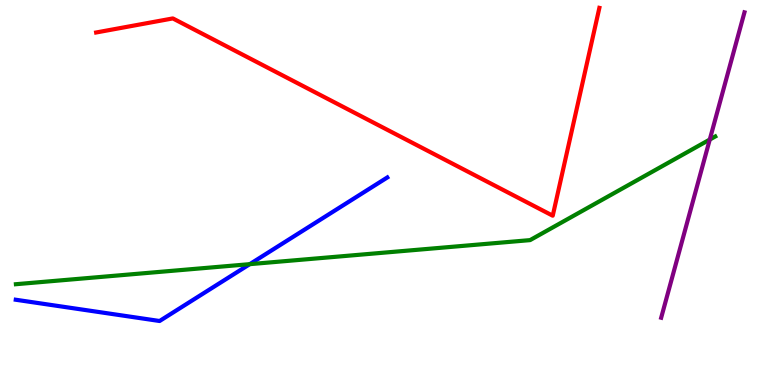[{'lines': ['blue', 'red'], 'intersections': []}, {'lines': ['green', 'red'], 'intersections': []}, {'lines': ['purple', 'red'], 'intersections': []}, {'lines': ['blue', 'green'], 'intersections': [{'x': 3.22, 'y': 3.14}]}, {'lines': ['blue', 'purple'], 'intersections': []}, {'lines': ['green', 'purple'], 'intersections': [{'x': 9.16, 'y': 6.38}]}]